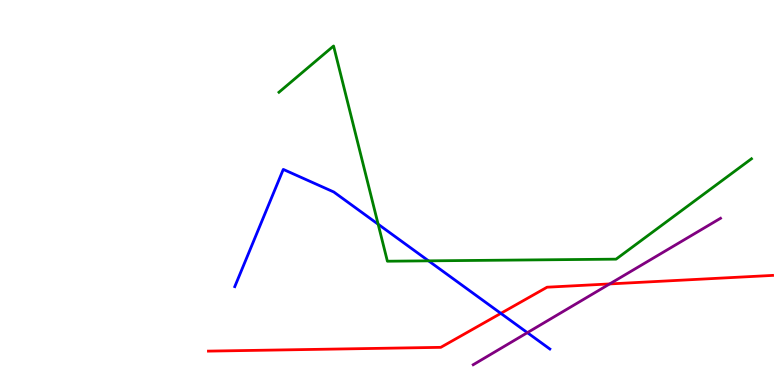[{'lines': ['blue', 'red'], 'intersections': [{'x': 6.46, 'y': 1.86}]}, {'lines': ['green', 'red'], 'intersections': []}, {'lines': ['purple', 'red'], 'intersections': [{'x': 7.87, 'y': 2.63}]}, {'lines': ['blue', 'green'], 'intersections': [{'x': 4.88, 'y': 4.18}, {'x': 5.53, 'y': 3.22}]}, {'lines': ['blue', 'purple'], 'intersections': [{'x': 6.8, 'y': 1.36}]}, {'lines': ['green', 'purple'], 'intersections': []}]